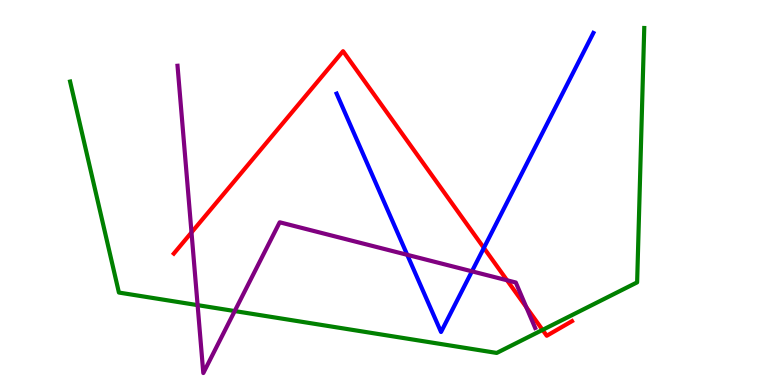[{'lines': ['blue', 'red'], 'intersections': [{'x': 6.24, 'y': 3.56}]}, {'lines': ['green', 'red'], 'intersections': [{'x': 7.0, 'y': 1.43}]}, {'lines': ['purple', 'red'], 'intersections': [{'x': 2.47, 'y': 3.96}, {'x': 6.54, 'y': 2.72}, {'x': 6.79, 'y': 2.02}]}, {'lines': ['blue', 'green'], 'intersections': []}, {'lines': ['blue', 'purple'], 'intersections': [{'x': 5.25, 'y': 3.38}, {'x': 6.09, 'y': 2.95}]}, {'lines': ['green', 'purple'], 'intersections': [{'x': 2.55, 'y': 2.07}, {'x': 3.03, 'y': 1.92}]}]